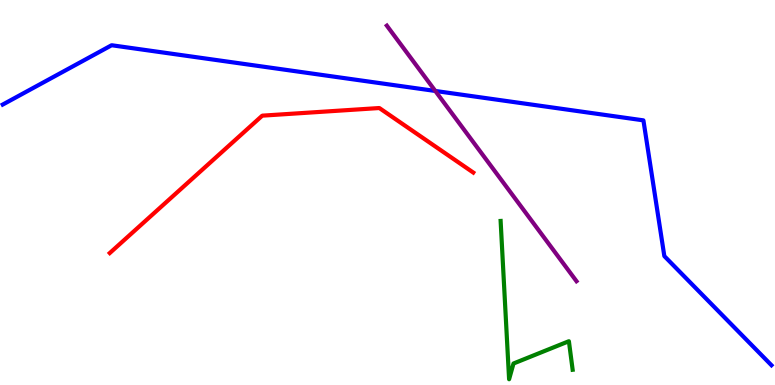[{'lines': ['blue', 'red'], 'intersections': []}, {'lines': ['green', 'red'], 'intersections': []}, {'lines': ['purple', 'red'], 'intersections': []}, {'lines': ['blue', 'green'], 'intersections': []}, {'lines': ['blue', 'purple'], 'intersections': [{'x': 5.62, 'y': 7.64}]}, {'lines': ['green', 'purple'], 'intersections': []}]